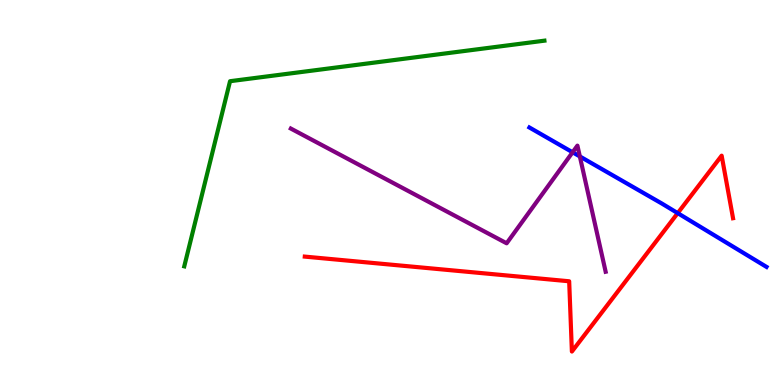[{'lines': ['blue', 'red'], 'intersections': [{'x': 8.74, 'y': 4.46}]}, {'lines': ['green', 'red'], 'intersections': []}, {'lines': ['purple', 'red'], 'intersections': []}, {'lines': ['blue', 'green'], 'intersections': []}, {'lines': ['blue', 'purple'], 'intersections': [{'x': 7.39, 'y': 6.04}, {'x': 7.48, 'y': 5.94}]}, {'lines': ['green', 'purple'], 'intersections': []}]